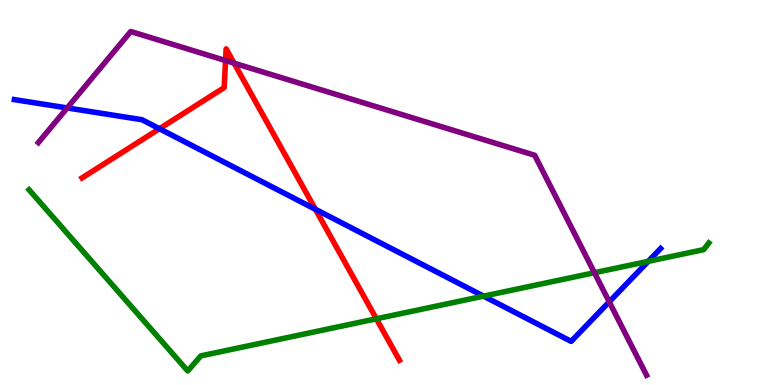[{'lines': ['blue', 'red'], 'intersections': [{'x': 2.06, 'y': 6.66}, {'x': 4.07, 'y': 4.56}]}, {'lines': ['green', 'red'], 'intersections': [{'x': 4.86, 'y': 1.72}]}, {'lines': ['purple', 'red'], 'intersections': [{'x': 2.91, 'y': 8.43}, {'x': 3.02, 'y': 8.36}]}, {'lines': ['blue', 'green'], 'intersections': [{'x': 6.24, 'y': 2.31}, {'x': 8.36, 'y': 3.21}]}, {'lines': ['blue', 'purple'], 'intersections': [{'x': 0.867, 'y': 7.2}, {'x': 7.86, 'y': 2.16}]}, {'lines': ['green', 'purple'], 'intersections': [{'x': 7.67, 'y': 2.92}]}]